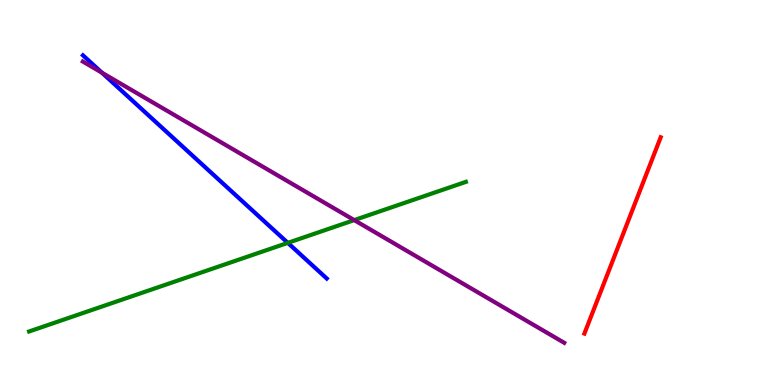[{'lines': ['blue', 'red'], 'intersections': []}, {'lines': ['green', 'red'], 'intersections': []}, {'lines': ['purple', 'red'], 'intersections': []}, {'lines': ['blue', 'green'], 'intersections': [{'x': 3.71, 'y': 3.69}]}, {'lines': ['blue', 'purple'], 'intersections': [{'x': 1.32, 'y': 8.11}]}, {'lines': ['green', 'purple'], 'intersections': [{'x': 4.57, 'y': 4.28}]}]